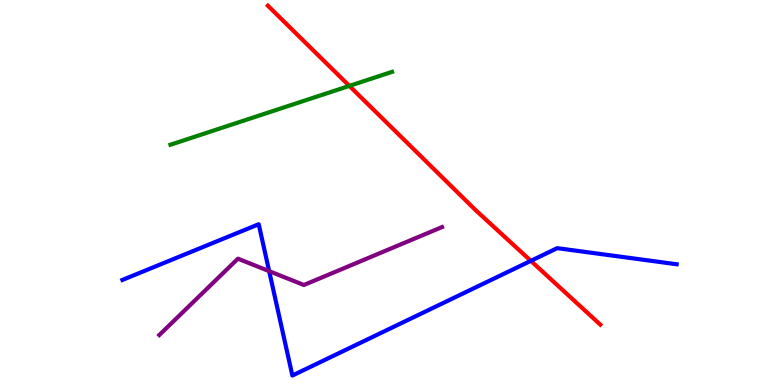[{'lines': ['blue', 'red'], 'intersections': [{'x': 6.85, 'y': 3.22}]}, {'lines': ['green', 'red'], 'intersections': [{'x': 4.51, 'y': 7.77}]}, {'lines': ['purple', 'red'], 'intersections': []}, {'lines': ['blue', 'green'], 'intersections': []}, {'lines': ['blue', 'purple'], 'intersections': [{'x': 3.47, 'y': 2.96}]}, {'lines': ['green', 'purple'], 'intersections': []}]